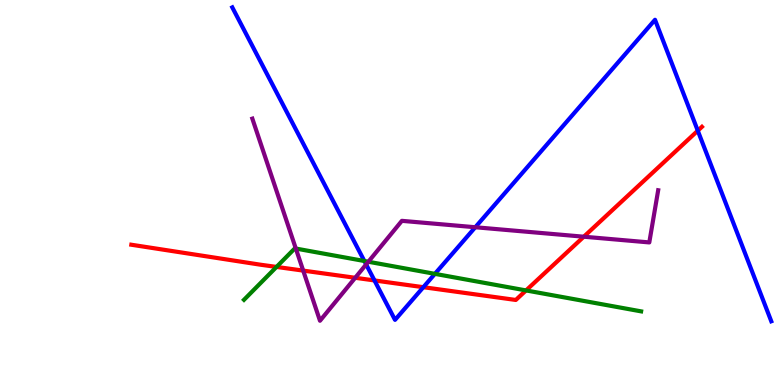[{'lines': ['blue', 'red'], 'intersections': [{'x': 4.83, 'y': 2.72}, {'x': 5.46, 'y': 2.54}, {'x': 9.0, 'y': 6.61}]}, {'lines': ['green', 'red'], 'intersections': [{'x': 3.57, 'y': 3.07}, {'x': 6.79, 'y': 2.46}]}, {'lines': ['purple', 'red'], 'intersections': [{'x': 3.91, 'y': 2.97}, {'x': 4.58, 'y': 2.78}, {'x': 7.53, 'y': 3.85}]}, {'lines': ['blue', 'green'], 'intersections': [{'x': 4.7, 'y': 3.22}, {'x': 5.61, 'y': 2.89}]}, {'lines': ['blue', 'purple'], 'intersections': [{'x': 4.72, 'y': 3.13}, {'x': 6.13, 'y': 4.1}]}, {'lines': ['green', 'purple'], 'intersections': [{'x': 3.82, 'y': 3.54}, {'x': 4.75, 'y': 3.2}]}]